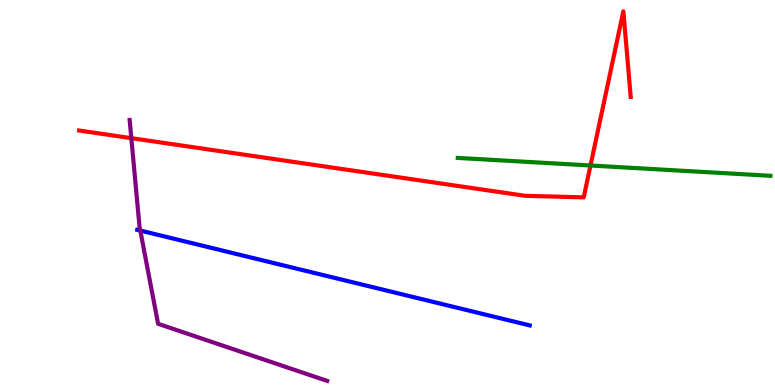[{'lines': ['blue', 'red'], 'intersections': []}, {'lines': ['green', 'red'], 'intersections': [{'x': 7.62, 'y': 5.7}]}, {'lines': ['purple', 'red'], 'intersections': [{'x': 1.69, 'y': 6.41}]}, {'lines': ['blue', 'green'], 'intersections': []}, {'lines': ['blue', 'purple'], 'intersections': [{'x': 1.81, 'y': 4.01}]}, {'lines': ['green', 'purple'], 'intersections': []}]